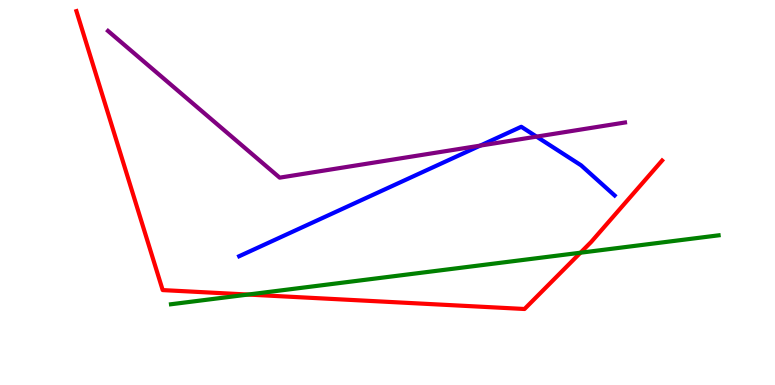[{'lines': ['blue', 'red'], 'intersections': []}, {'lines': ['green', 'red'], 'intersections': [{'x': 3.2, 'y': 2.35}, {'x': 7.49, 'y': 3.44}]}, {'lines': ['purple', 'red'], 'intersections': []}, {'lines': ['blue', 'green'], 'intersections': []}, {'lines': ['blue', 'purple'], 'intersections': [{'x': 6.2, 'y': 6.22}, {'x': 6.92, 'y': 6.45}]}, {'lines': ['green', 'purple'], 'intersections': []}]